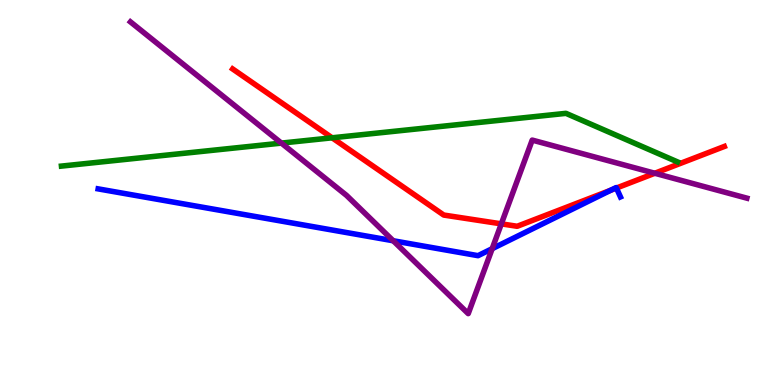[{'lines': ['blue', 'red'], 'intersections': [{'x': 7.88, 'y': 5.06}, {'x': 7.95, 'y': 5.12}]}, {'lines': ['green', 'red'], 'intersections': [{'x': 4.29, 'y': 6.42}]}, {'lines': ['purple', 'red'], 'intersections': [{'x': 6.47, 'y': 4.19}, {'x': 8.45, 'y': 5.5}]}, {'lines': ['blue', 'green'], 'intersections': []}, {'lines': ['blue', 'purple'], 'intersections': [{'x': 5.07, 'y': 3.75}, {'x': 6.35, 'y': 3.54}]}, {'lines': ['green', 'purple'], 'intersections': [{'x': 3.63, 'y': 6.28}]}]